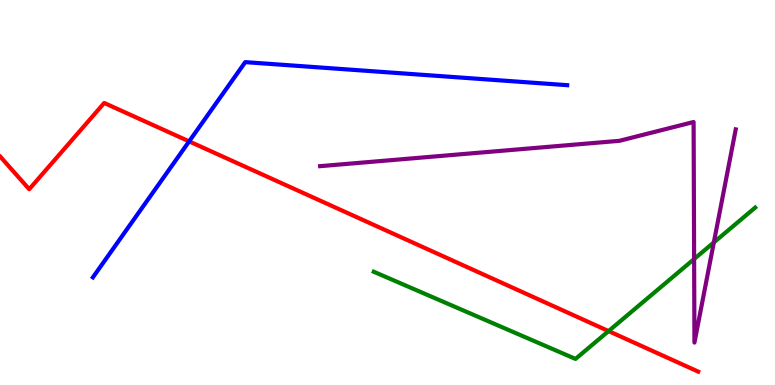[{'lines': ['blue', 'red'], 'intersections': [{'x': 2.44, 'y': 6.33}]}, {'lines': ['green', 'red'], 'intersections': [{'x': 7.85, 'y': 1.4}]}, {'lines': ['purple', 'red'], 'intersections': []}, {'lines': ['blue', 'green'], 'intersections': []}, {'lines': ['blue', 'purple'], 'intersections': []}, {'lines': ['green', 'purple'], 'intersections': [{'x': 8.96, 'y': 3.27}, {'x': 9.21, 'y': 3.7}]}]